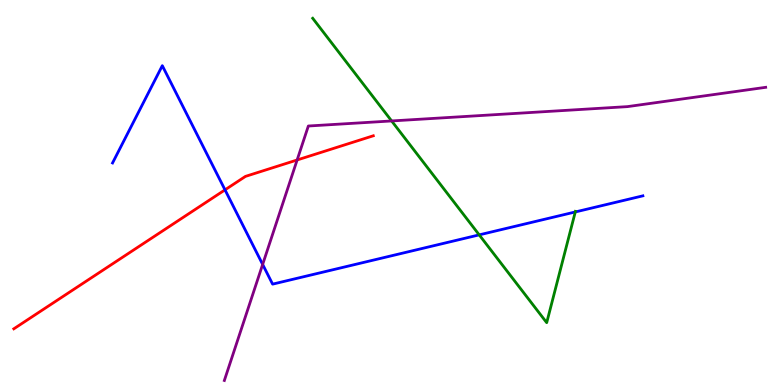[{'lines': ['blue', 'red'], 'intersections': [{'x': 2.9, 'y': 5.07}]}, {'lines': ['green', 'red'], 'intersections': []}, {'lines': ['purple', 'red'], 'intersections': [{'x': 3.83, 'y': 5.84}]}, {'lines': ['blue', 'green'], 'intersections': [{'x': 6.18, 'y': 3.9}, {'x': 7.42, 'y': 4.49}]}, {'lines': ['blue', 'purple'], 'intersections': [{'x': 3.39, 'y': 3.13}]}, {'lines': ['green', 'purple'], 'intersections': [{'x': 5.05, 'y': 6.86}]}]